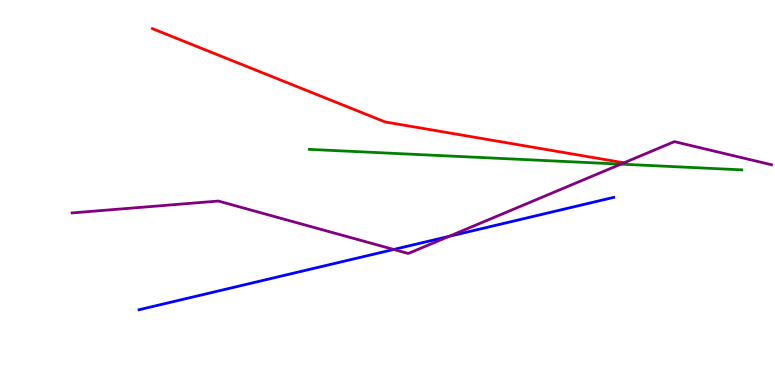[{'lines': ['blue', 'red'], 'intersections': []}, {'lines': ['green', 'red'], 'intersections': []}, {'lines': ['purple', 'red'], 'intersections': [{'x': 8.05, 'y': 5.77}]}, {'lines': ['blue', 'green'], 'intersections': []}, {'lines': ['blue', 'purple'], 'intersections': [{'x': 5.08, 'y': 3.52}, {'x': 5.79, 'y': 3.86}]}, {'lines': ['green', 'purple'], 'intersections': [{'x': 8.01, 'y': 5.74}]}]